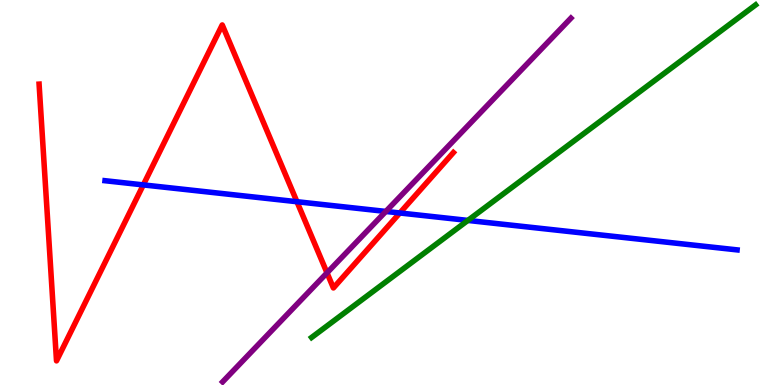[{'lines': ['blue', 'red'], 'intersections': [{'x': 1.85, 'y': 5.2}, {'x': 3.83, 'y': 4.76}, {'x': 5.16, 'y': 4.47}]}, {'lines': ['green', 'red'], 'intersections': []}, {'lines': ['purple', 'red'], 'intersections': [{'x': 4.22, 'y': 2.91}]}, {'lines': ['blue', 'green'], 'intersections': [{'x': 6.04, 'y': 4.27}]}, {'lines': ['blue', 'purple'], 'intersections': [{'x': 4.98, 'y': 4.51}]}, {'lines': ['green', 'purple'], 'intersections': []}]